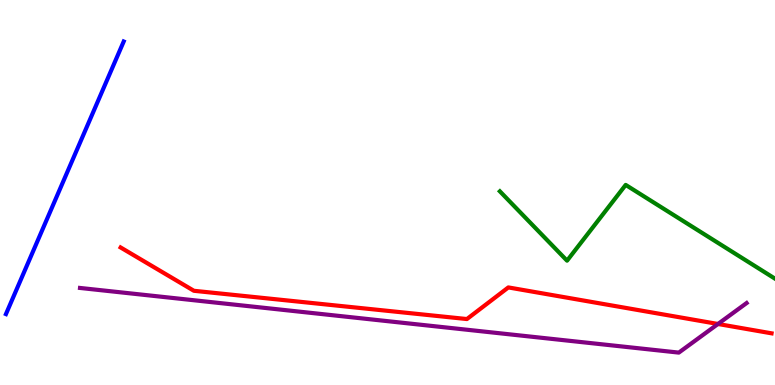[{'lines': ['blue', 'red'], 'intersections': []}, {'lines': ['green', 'red'], 'intersections': []}, {'lines': ['purple', 'red'], 'intersections': [{'x': 9.26, 'y': 1.58}]}, {'lines': ['blue', 'green'], 'intersections': []}, {'lines': ['blue', 'purple'], 'intersections': []}, {'lines': ['green', 'purple'], 'intersections': []}]